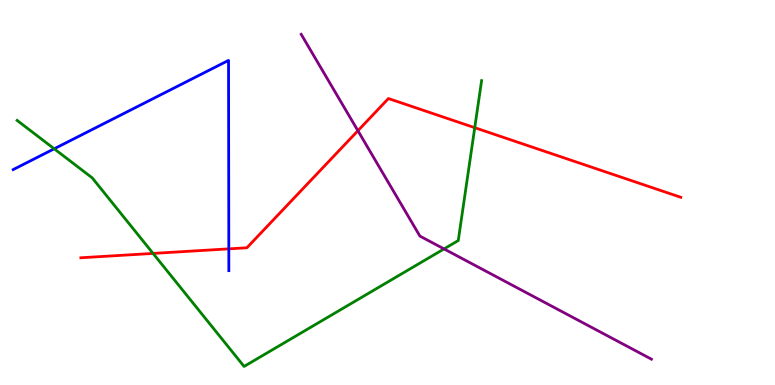[{'lines': ['blue', 'red'], 'intersections': [{'x': 2.95, 'y': 3.54}]}, {'lines': ['green', 'red'], 'intersections': [{'x': 1.97, 'y': 3.42}, {'x': 6.13, 'y': 6.68}]}, {'lines': ['purple', 'red'], 'intersections': [{'x': 4.62, 'y': 6.6}]}, {'lines': ['blue', 'green'], 'intersections': [{'x': 0.699, 'y': 6.14}]}, {'lines': ['blue', 'purple'], 'intersections': []}, {'lines': ['green', 'purple'], 'intersections': [{'x': 5.73, 'y': 3.53}]}]